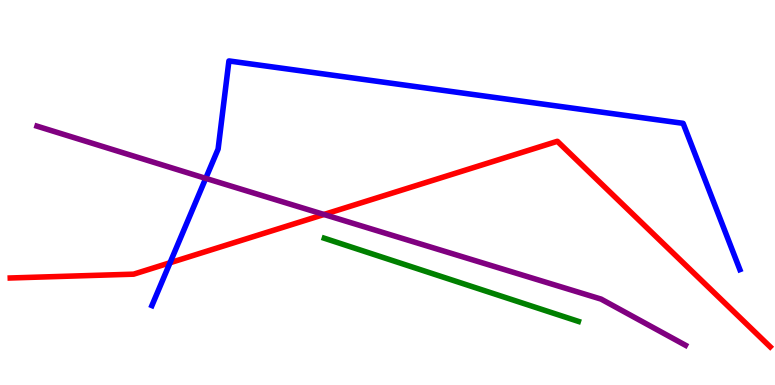[{'lines': ['blue', 'red'], 'intersections': [{'x': 2.19, 'y': 3.18}]}, {'lines': ['green', 'red'], 'intersections': []}, {'lines': ['purple', 'red'], 'intersections': [{'x': 4.18, 'y': 4.43}]}, {'lines': ['blue', 'green'], 'intersections': []}, {'lines': ['blue', 'purple'], 'intersections': [{'x': 2.65, 'y': 5.37}]}, {'lines': ['green', 'purple'], 'intersections': []}]